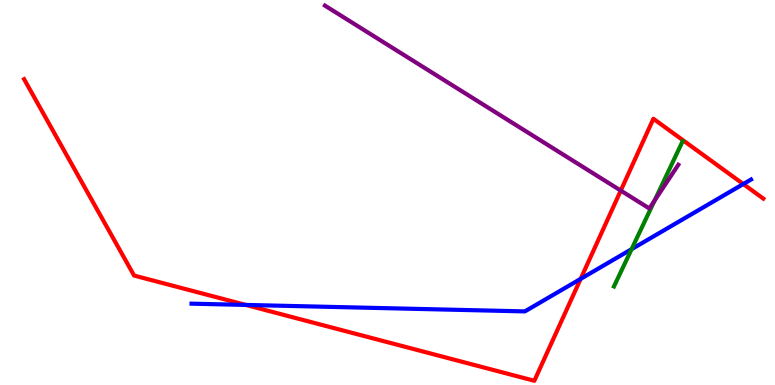[{'lines': ['blue', 'red'], 'intersections': [{'x': 3.17, 'y': 2.08}, {'x': 7.49, 'y': 2.76}, {'x': 9.59, 'y': 5.22}]}, {'lines': ['green', 'red'], 'intersections': []}, {'lines': ['purple', 'red'], 'intersections': [{'x': 8.01, 'y': 5.05}]}, {'lines': ['blue', 'green'], 'intersections': [{'x': 8.15, 'y': 3.53}]}, {'lines': ['blue', 'purple'], 'intersections': []}, {'lines': ['green', 'purple'], 'intersections': [{'x': 8.45, 'y': 4.79}]}]